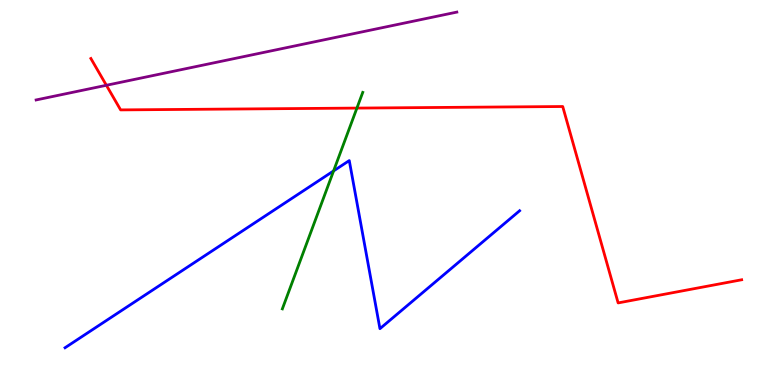[{'lines': ['blue', 'red'], 'intersections': []}, {'lines': ['green', 'red'], 'intersections': [{'x': 4.61, 'y': 7.19}]}, {'lines': ['purple', 'red'], 'intersections': [{'x': 1.37, 'y': 7.78}]}, {'lines': ['blue', 'green'], 'intersections': [{'x': 4.3, 'y': 5.56}]}, {'lines': ['blue', 'purple'], 'intersections': []}, {'lines': ['green', 'purple'], 'intersections': []}]